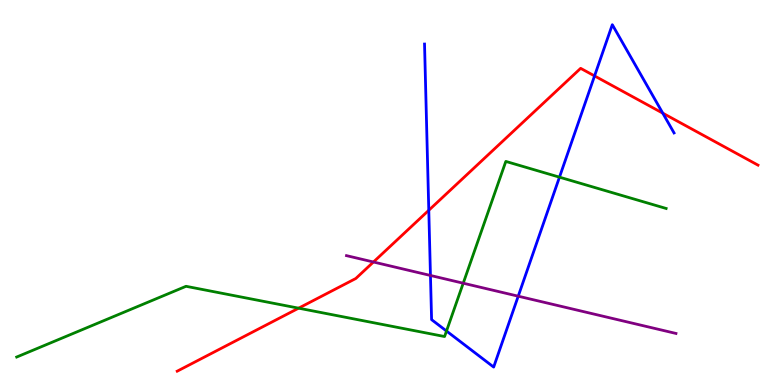[{'lines': ['blue', 'red'], 'intersections': [{'x': 5.53, 'y': 4.54}, {'x': 7.67, 'y': 8.03}, {'x': 8.55, 'y': 7.06}]}, {'lines': ['green', 'red'], 'intersections': [{'x': 3.85, 'y': 2.0}]}, {'lines': ['purple', 'red'], 'intersections': [{'x': 4.82, 'y': 3.19}]}, {'lines': ['blue', 'green'], 'intersections': [{'x': 5.76, 'y': 1.4}, {'x': 7.22, 'y': 5.4}]}, {'lines': ['blue', 'purple'], 'intersections': [{'x': 5.55, 'y': 2.85}, {'x': 6.69, 'y': 2.31}]}, {'lines': ['green', 'purple'], 'intersections': [{'x': 5.98, 'y': 2.64}]}]